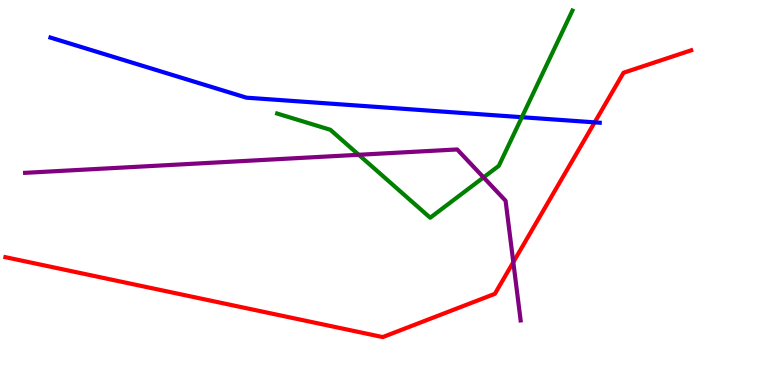[{'lines': ['blue', 'red'], 'intersections': [{'x': 7.67, 'y': 6.82}]}, {'lines': ['green', 'red'], 'intersections': []}, {'lines': ['purple', 'red'], 'intersections': [{'x': 6.62, 'y': 3.19}]}, {'lines': ['blue', 'green'], 'intersections': [{'x': 6.73, 'y': 6.96}]}, {'lines': ['blue', 'purple'], 'intersections': []}, {'lines': ['green', 'purple'], 'intersections': [{'x': 4.63, 'y': 5.98}, {'x': 6.24, 'y': 5.39}]}]